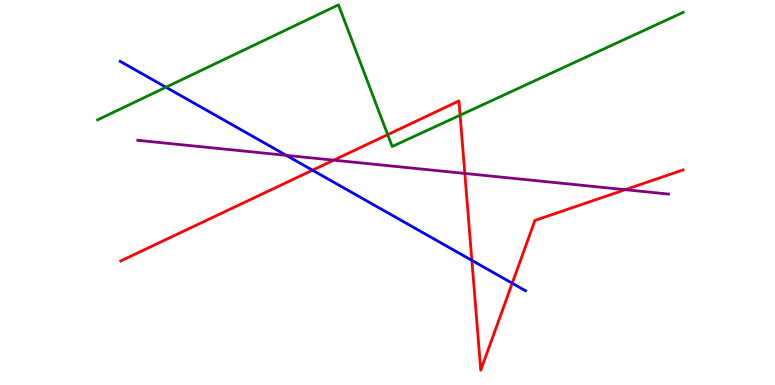[{'lines': ['blue', 'red'], 'intersections': [{'x': 4.03, 'y': 5.58}, {'x': 6.09, 'y': 3.24}, {'x': 6.61, 'y': 2.64}]}, {'lines': ['green', 'red'], 'intersections': [{'x': 5.0, 'y': 6.5}, {'x': 5.94, 'y': 7.01}]}, {'lines': ['purple', 'red'], 'intersections': [{'x': 4.31, 'y': 5.84}, {'x': 6.0, 'y': 5.5}, {'x': 8.07, 'y': 5.07}]}, {'lines': ['blue', 'green'], 'intersections': [{'x': 2.14, 'y': 7.73}]}, {'lines': ['blue', 'purple'], 'intersections': [{'x': 3.69, 'y': 5.96}]}, {'lines': ['green', 'purple'], 'intersections': []}]